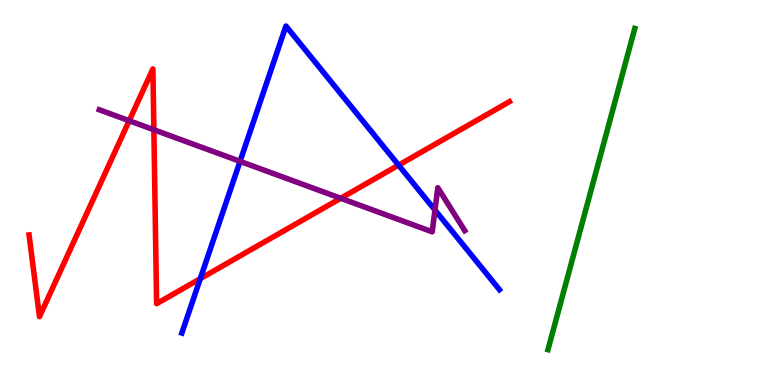[{'lines': ['blue', 'red'], 'intersections': [{'x': 2.58, 'y': 2.76}, {'x': 5.14, 'y': 5.71}]}, {'lines': ['green', 'red'], 'intersections': []}, {'lines': ['purple', 'red'], 'intersections': [{'x': 1.67, 'y': 6.86}, {'x': 1.99, 'y': 6.63}, {'x': 4.4, 'y': 4.85}]}, {'lines': ['blue', 'green'], 'intersections': []}, {'lines': ['blue', 'purple'], 'intersections': [{'x': 3.1, 'y': 5.81}, {'x': 5.61, 'y': 4.54}]}, {'lines': ['green', 'purple'], 'intersections': []}]